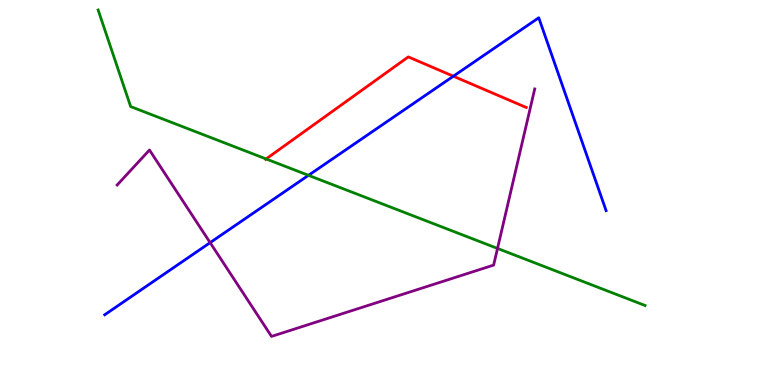[{'lines': ['blue', 'red'], 'intersections': [{'x': 5.85, 'y': 8.02}]}, {'lines': ['green', 'red'], 'intersections': [{'x': 3.43, 'y': 5.87}]}, {'lines': ['purple', 'red'], 'intersections': []}, {'lines': ['blue', 'green'], 'intersections': [{'x': 3.98, 'y': 5.45}]}, {'lines': ['blue', 'purple'], 'intersections': [{'x': 2.71, 'y': 3.7}]}, {'lines': ['green', 'purple'], 'intersections': [{'x': 6.42, 'y': 3.55}]}]